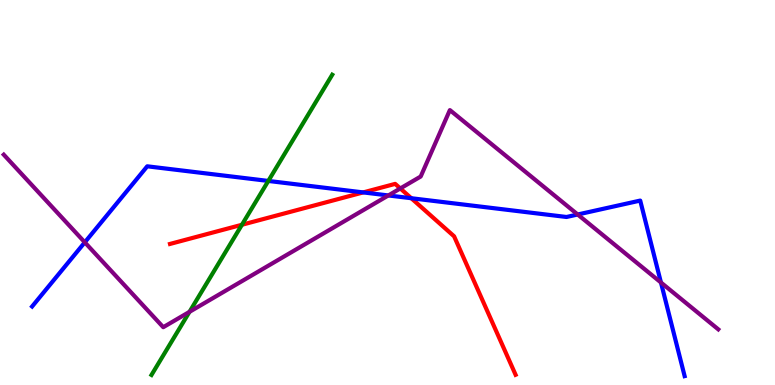[{'lines': ['blue', 'red'], 'intersections': [{'x': 4.69, 'y': 5.0}, {'x': 5.31, 'y': 4.85}]}, {'lines': ['green', 'red'], 'intersections': [{'x': 3.12, 'y': 4.16}]}, {'lines': ['purple', 'red'], 'intersections': [{'x': 5.17, 'y': 5.11}]}, {'lines': ['blue', 'green'], 'intersections': [{'x': 3.46, 'y': 5.3}]}, {'lines': ['blue', 'purple'], 'intersections': [{'x': 1.09, 'y': 3.71}, {'x': 5.01, 'y': 4.92}, {'x': 7.45, 'y': 4.43}, {'x': 8.53, 'y': 2.66}]}, {'lines': ['green', 'purple'], 'intersections': [{'x': 2.45, 'y': 1.9}]}]